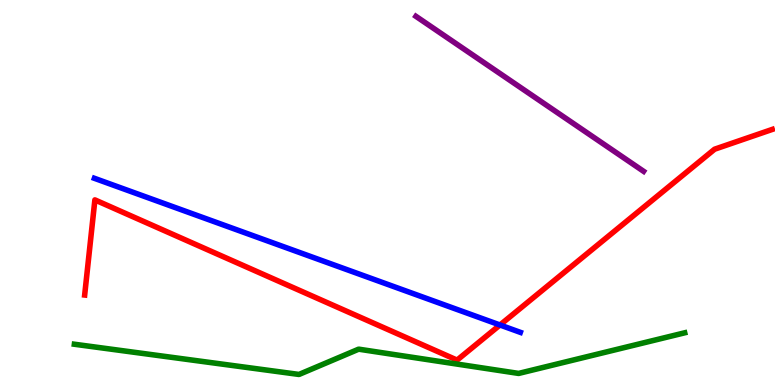[{'lines': ['blue', 'red'], 'intersections': [{'x': 6.45, 'y': 1.56}]}, {'lines': ['green', 'red'], 'intersections': []}, {'lines': ['purple', 'red'], 'intersections': []}, {'lines': ['blue', 'green'], 'intersections': []}, {'lines': ['blue', 'purple'], 'intersections': []}, {'lines': ['green', 'purple'], 'intersections': []}]